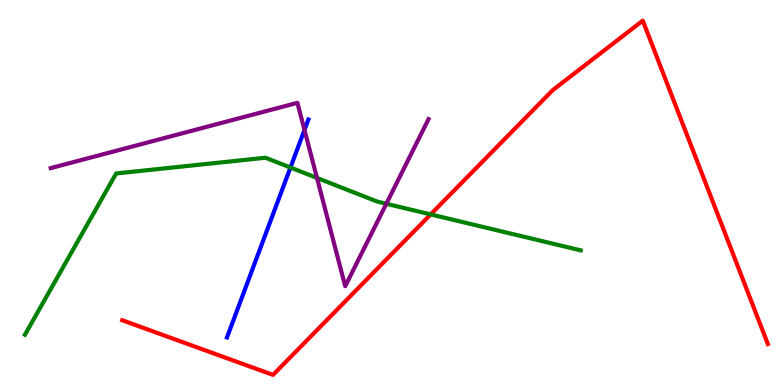[{'lines': ['blue', 'red'], 'intersections': []}, {'lines': ['green', 'red'], 'intersections': [{'x': 5.56, 'y': 4.43}]}, {'lines': ['purple', 'red'], 'intersections': []}, {'lines': ['blue', 'green'], 'intersections': [{'x': 3.75, 'y': 5.65}]}, {'lines': ['blue', 'purple'], 'intersections': [{'x': 3.93, 'y': 6.62}]}, {'lines': ['green', 'purple'], 'intersections': [{'x': 4.09, 'y': 5.38}, {'x': 4.98, 'y': 4.71}]}]